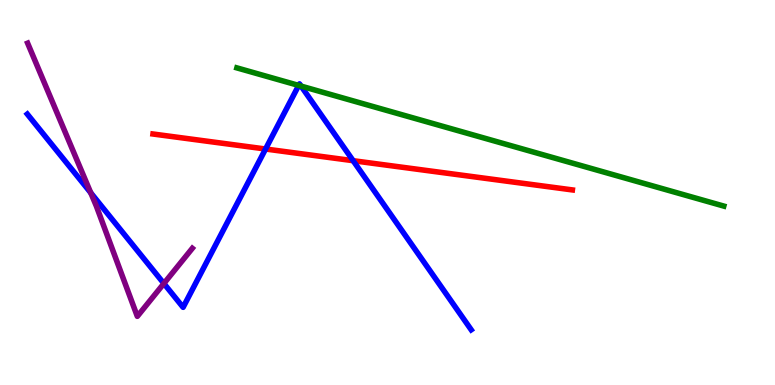[{'lines': ['blue', 'red'], 'intersections': [{'x': 3.43, 'y': 6.13}, {'x': 4.56, 'y': 5.83}]}, {'lines': ['green', 'red'], 'intersections': []}, {'lines': ['purple', 'red'], 'intersections': []}, {'lines': ['blue', 'green'], 'intersections': [{'x': 3.85, 'y': 7.78}, {'x': 3.88, 'y': 7.76}]}, {'lines': ['blue', 'purple'], 'intersections': [{'x': 1.17, 'y': 4.99}, {'x': 2.11, 'y': 2.64}]}, {'lines': ['green', 'purple'], 'intersections': []}]